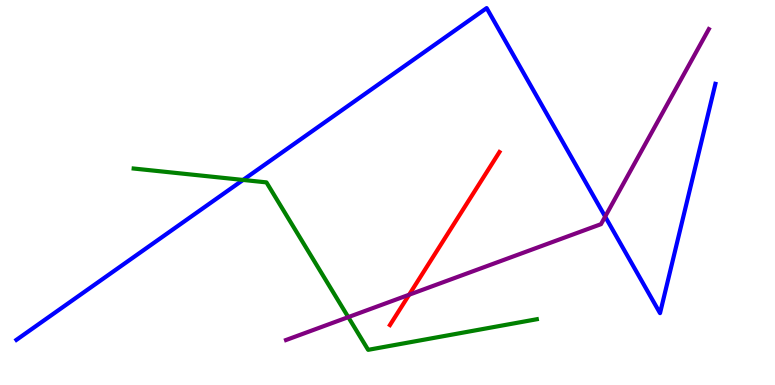[{'lines': ['blue', 'red'], 'intersections': []}, {'lines': ['green', 'red'], 'intersections': []}, {'lines': ['purple', 'red'], 'intersections': [{'x': 5.28, 'y': 2.34}]}, {'lines': ['blue', 'green'], 'intersections': [{'x': 3.14, 'y': 5.33}]}, {'lines': ['blue', 'purple'], 'intersections': [{'x': 7.81, 'y': 4.37}]}, {'lines': ['green', 'purple'], 'intersections': [{'x': 4.49, 'y': 1.76}]}]